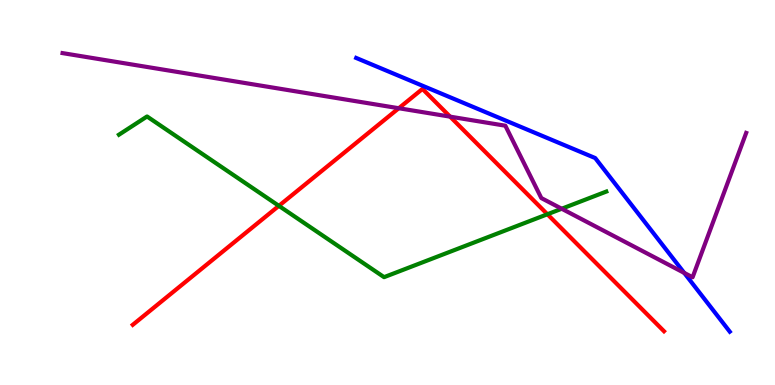[{'lines': ['blue', 'red'], 'intersections': []}, {'lines': ['green', 'red'], 'intersections': [{'x': 3.6, 'y': 4.65}, {'x': 7.06, 'y': 4.43}]}, {'lines': ['purple', 'red'], 'intersections': [{'x': 5.15, 'y': 7.19}, {'x': 5.81, 'y': 6.97}]}, {'lines': ['blue', 'green'], 'intersections': []}, {'lines': ['blue', 'purple'], 'intersections': [{'x': 8.83, 'y': 2.91}]}, {'lines': ['green', 'purple'], 'intersections': [{'x': 7.25, 'y': 4.58}]}]